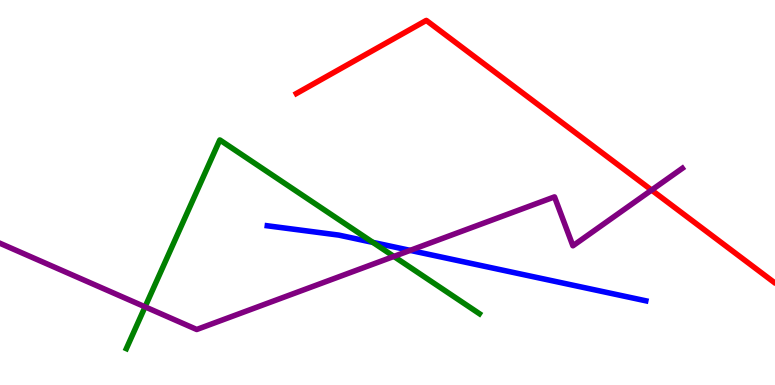[{'lines': ['blue', 'red'], 'intersections': []}, {'lines': ['green', 'red'], 'intersections': []}, {'lines': ['purple', 'red'], 'intersections': [{'x': 8.41, 'y': 5.06}]}, {'lines': ['blue', 'green'], 'intersections': [{'x': 4.81, 'y': 3.7}]}, {'lines': ['blue', 'purple'], 'intersections': [{'x': 5.29, 'y': 3.5}]}, {'lines': ['green', 'purple'], 'intersections': [{'x': 1.87, 'y': 2.03}, {'x': 5.08, 'y': 3.34}]}]